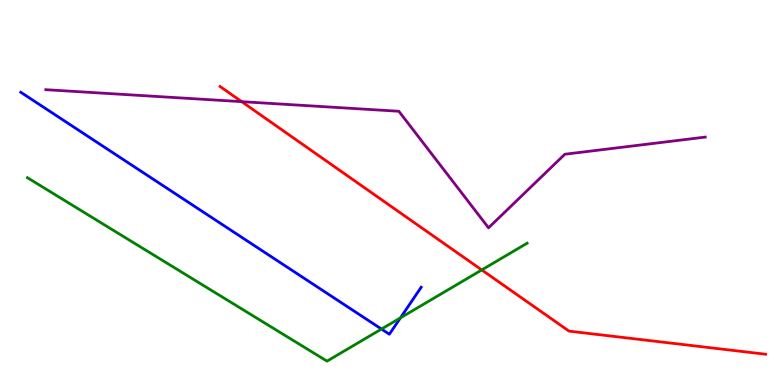[{'lines': ['blue', 'red'], 'intersections': []}, {'lines': ['green', 'red'], 'intersections': [{'x': 6.22, 'y': 2.99}]}, {'lines': ['purple', 'red'], 'intersections': [{'x': 3.12, 'y': 7.36}]}, {'lines': ['blue', 'green'], 'intersections': [{'x': 4.92, 'y': 1.45}, {'x': 5.17, 'y': 1.74}]}, {'lines': ['blue', 'purple'], 'intersections': []}, {'lines': ['green', 'purple'], 'intersections': []}]